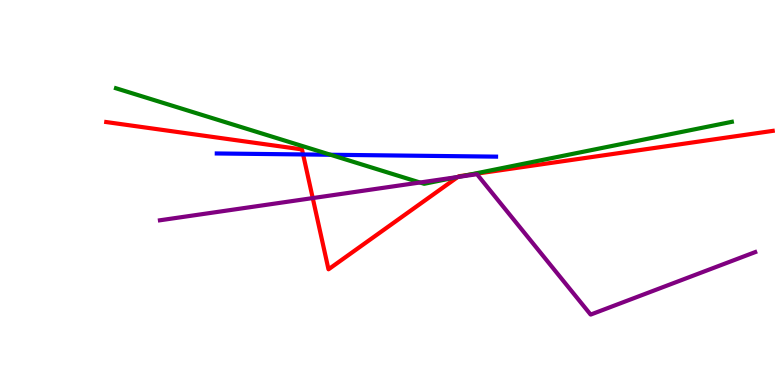[{'lines': ['blue', 'red'], 'intersections': [{'x': 3.91, 'y': 5.99}]}, {'lines': ['green', 'red'], 'intersections': [{'x': 5.91, 'y': 5.4}, {'x': 6.05, 'y': 5.46}]}, {'lines': ['purple', 'red'], 'intersections': [{'x': 4.04, 'y': 4.86}, {'x': 5.91, 'y': 5.4}]}, {'lines': ['blue', 'green'], 'intersections': [{'x': 4.26, 'y': 5.98}]}, {'lines': ['blue', 'purple'], 'intersections': []}, {'lines': ['green', 'purple'], 'intersections': [{'x': 5.42, 'y': 5.26}, {'x': 5.91, 'y': 5.4}]}]